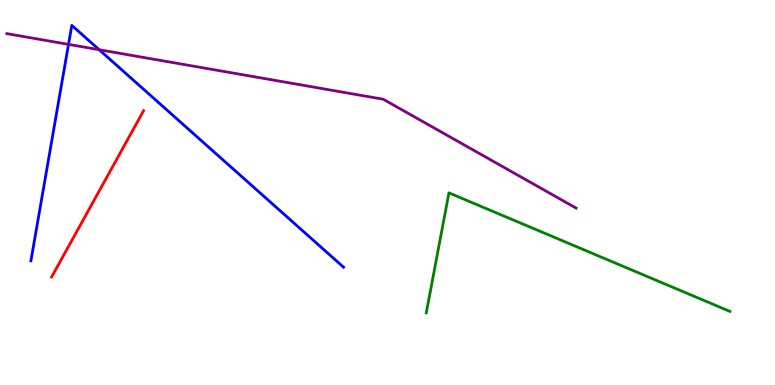[{'lines': ['blue', 'red'], 'intersections': []}, {'lines': ['green', 'red'], 'intersections': []}, {'lines': ['purple', 'red'], 'intersections': []}, {'lines': ['blue', 'green'], 'intersections': []}, {'lines': ['blue', 'purple'], 'intersections': [{'x': 0.884, 'y': 8.85}, {'x': 1.28, 'y': 8.71}]}, {'lines': ['green', 'purple'], 'intersections': []}]